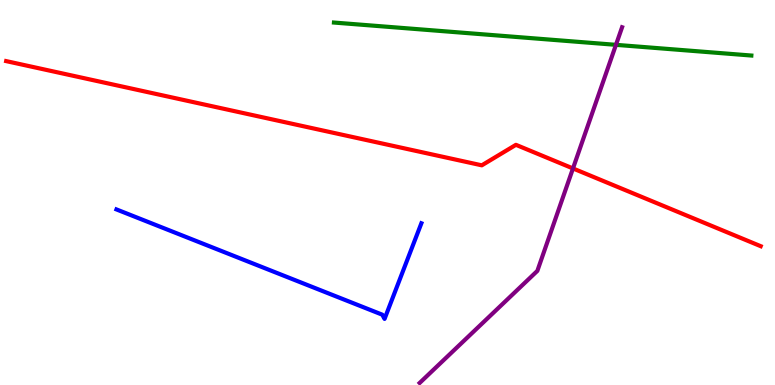[{'lines': ['blue', 'red'], 'intersections': []}, {'lines': ['green', 'red'], 'intersections': []}, {'lines': ['purple', 'red'], 'intersections': [{'x': 7.39, 'y': 5.62}]}, {'lines': ['blue', 'green'], 'intersections': []}, {'lines': ['blue', 'purple'], 'intersections': []}, {'lines': ['green', 'purple'], 'intersections': [{'x': 7.95, 'y': 8.84}]}]